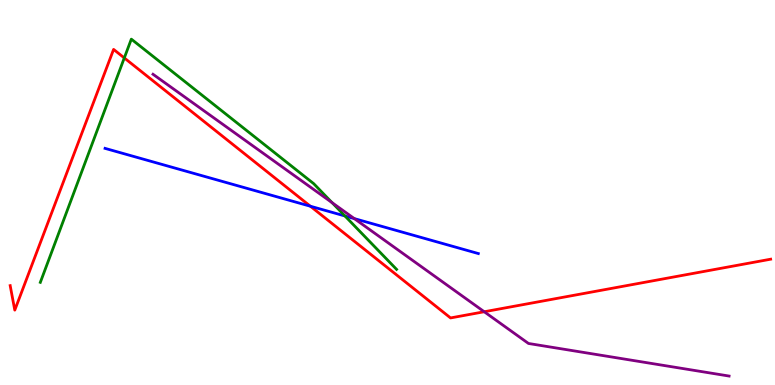[{'lines': ['blue', 'red'], 'intersections': [{'x': 4.0, 'y': 4.64}]}, {'lines': ['green', 'red'], 'intersections': [{'x': 1.6, 'y': 8.5}]}, {'lines': ['purple', 'red'], 'intersections': [{'x': 6.25, 'y': 1.9}]}, {'lines': ['blue', 'green'], 'intersections': [{'x': 4.45, 'y': 4.39}]}, {'lines': ['blue', 'purple'], 'intersections': [{'x': 4.57, 'y': 4.32}]}, {'lines': ['green', 'purple'], 'intersections': [{'x': 4.28, 'y': 4.74}]}]